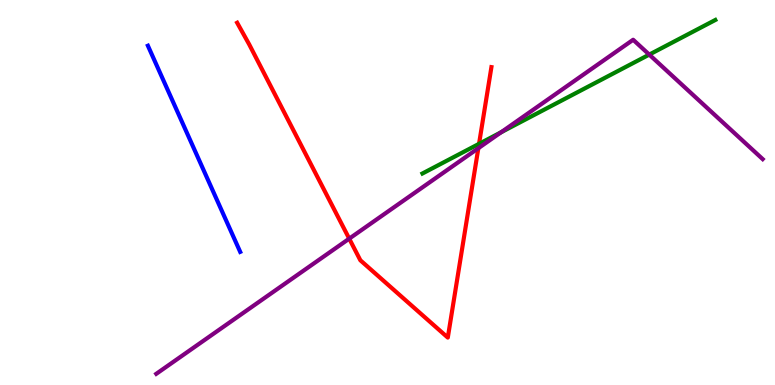[{'lines': ['blue', 'red'], 'intersections': []}, {'lines': ['green', 'red'], 'intersections': [{'x': 6.18, 'y': 6.26}]}, {'lines': ['purple', 'red'], 'intersections': [{'x': 4.51, 'y': 3.8}, {'x': 6.17, 'y': 6.15}]}, {'lines': ['blue', 'green'], 'intersections': []}, {'lines': ['blue', 'purple'], 'intersections': []}, {'lines': ['green', 'purple'], 'intersections': [{'x': 6.47, 'y': 6.56}, {'x': 8.38, 'y': 8.58}]}]